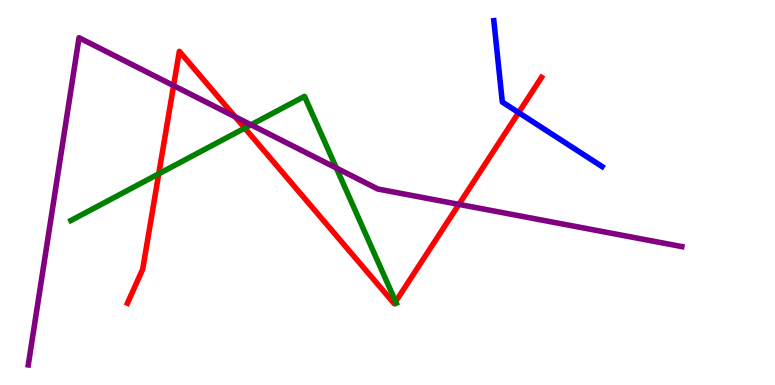[{'lines': ['blue', 'red'], 'intersections': [{'x': 6.69, 'y': 7.08}]}, {'lines': ['green', 'red'], 'intersections': [{'x': 2.05, 'y': 5.49}, {'x': 3.16, 'y': 6.67}, {'x': 5.11, 'y': 2.17}]}, {'lines': ['purple', 'red'], 'intersections': [{'x': 2.24, 'y': 7.78}, {'x': 3.03, 'y': 6.97}, {'x': 5.92, 'y': 4.69}]}, {'lines': ['blue', 'green'], 'intersections': []}, {'lines': ['blue', 'purple'], 'intersections': []}, {'lines': ['green', 'purple'], 'intersections': [{'x': 3.24, 'y': 6.76}, {'x': 4.34, 'y': 5.64}]}]